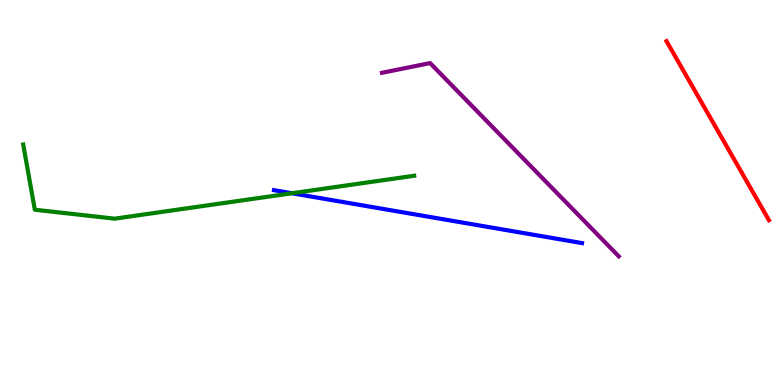[{'lines': ['blue', 'red'], 'intersections': []}, {'lines': ['green', 'red'], 'intersections': []}, {'lines': ['purple', 'red'], 'intersections': []}, {'lines': ['blue', 'green'], 'intersections': [{'x': 3.77, 'y': 4.98}]}, {'lines': ['blue', 'purple'], 'intersections': []}, {'lines': ['green', 'purple'], 'intersections': []}]